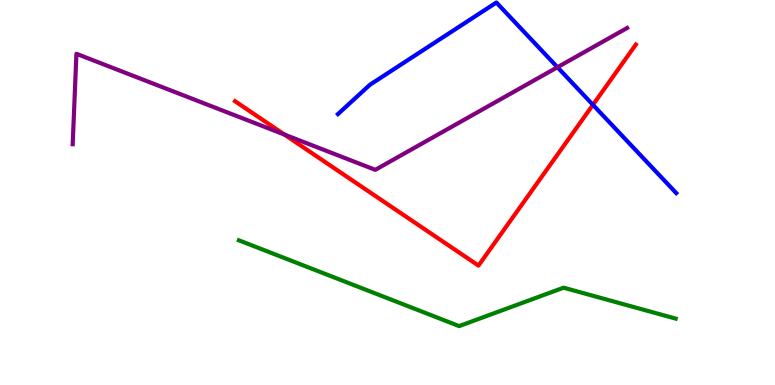[{'lines': ['blue', 'red'], 'intersections': [{'x': 7.65, 'y': 7.28}]}, {'lines': ['green', 'red'], 'intersections': []}, {'lines': ['purple', 'red'], 'intersections': [{'x': 3.67, 'y': 6.51}]}, {'lines': ['blue', 'green'], 'intersections': []}, {'lines': ['blue', 'purple'], 'intersections': [{'x': 7.19, 'y': 8.25}]}, {'lines': ['green', 'purple'], 'intersections': []}]